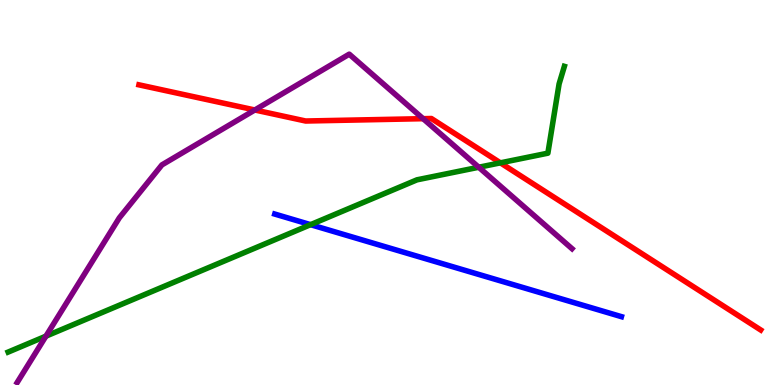[{'lines': ['blue', 'red'], 'intersections': []}, {'lines': ['green', 'red'], 'intersections': [{'x': 6.46, 'y': 5.77}]}, {'lines': ['purple', 'red'], 'intersections': [{'x': 3.29, 'y': 7.14}, {'x': 5.46, 'y': 6.92}]}, {'lines': ['blue', 'green'], 'intersections': [{'x': 4.01, 'y': 4.16}]}, {'lines': ['blue', 'purple'], 'intersections': []}, {'lines': ['green', 'purple'], 'intersections': [{'x': 0.593, 'y': 1.27}, {'x': 6.18, 'y': 5.66}]}]